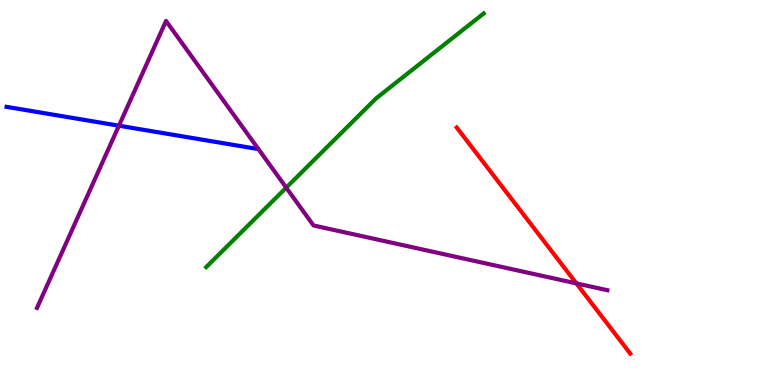[{'lines': ['blue', 'red'], 'intersections': []}, {'lines': ['green', 'red'], 'intersections': []}, {'lines': ['purple', 'red'], 'intersections': [{'x': 7.44, 'y': 2.64}]}, {'lines': ['blue', 'green'], 'intersections': []}, {'lines': ['blue', 'purple'], 'intersections': [{'x': 1.53, 'y': 6.74}]}, {'lines': ['green', 'purple'], 'intersections': [{'x': 3.69, 'y': 5.13}]}]